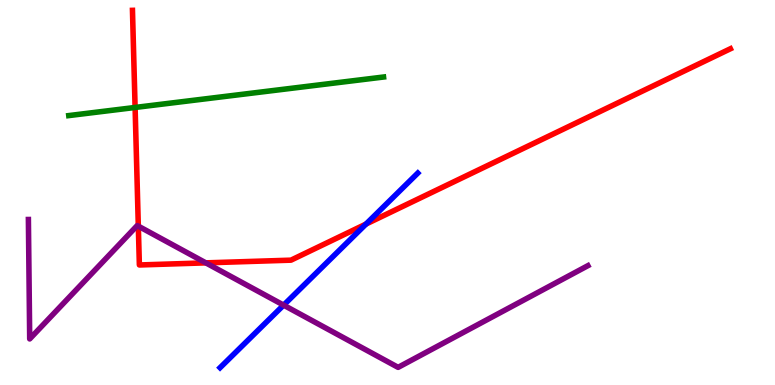[{'lines': ['blue', 'red'], 'intersections': [{'x': 4.72, 'y': 4.18}]}, {'lines': ['green', 'red'], 'intersections': [{'x': 1.74, 'y': 7.21}]}, {'lines': ['purple', 'red'], 'intersections': [{'x': 1.78, 'y': 4.13}, {'x': 2.66, 'y': 3.17}]}, {'lines': ['blue', 'green'], 'intersections': []}, {'lines': ['blue', 'purple'], 'intersections': [{'x': 3.66, 'y': 2.07}]}, {'lines': ['green', 'purple'], 'intersections': []}]